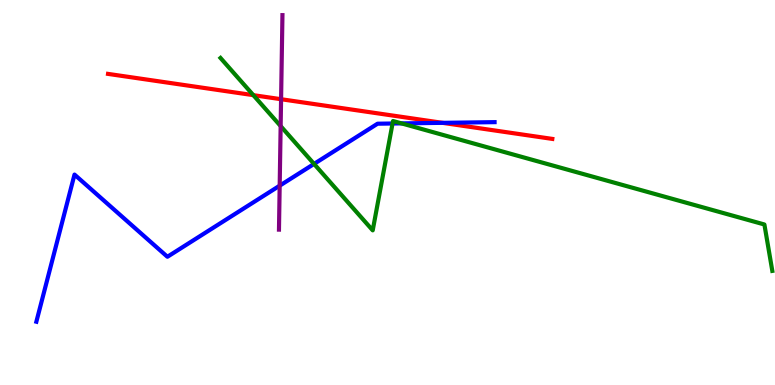[{'lines': ['blue', 'red'], 'intersections': [{'x': 5.71, 'y': 6.81}]}, {'lines': ['green', 'red'], 'intersections': [{'x': 3.27, 'y': 7.53}]}, {'lines': ['purple', 'red'], 'intersections': [{'x': 3.63, 'y': 7.42}]}, {'lines': ['blue', 'green'], 'intersections': [{'x': 4.05, 'y': 5.74}, {'x': 5.07, 'y': 6.79}, {'x': 5.18, 'y': 6.8}]}, {'lines': ['blue', 'purple'], 'intersections': [{'x': 3.61, 'y': 5.18}]}, {'lines': ['green', 'purple'], 'intersections': [{'x': 3.62, 'y': 6.72}]}]